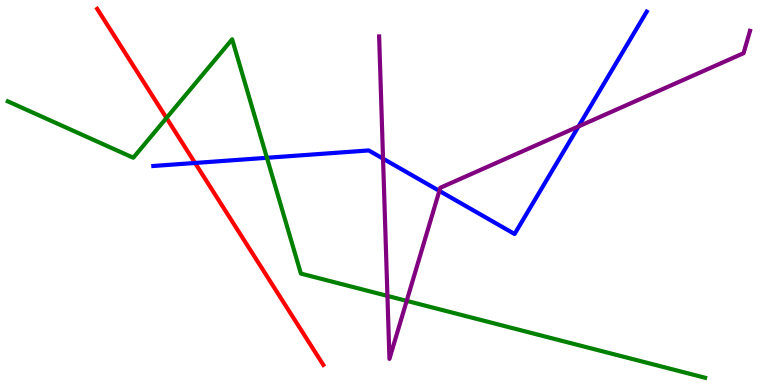[{'lines': ['blue', 'red'], 'intersections': [{'x': 2.52, 'y': 5.77}]}, {'lines': ['green', 'red'], 'intersections': [{'x': 2.15, 'y': 6.94}]}, {'lines': ['purple', 'red'], 'intersections': []}, {'lines': ['blue', 'green'], 'intersections': [{'x': 3.44, 'y': 5.9}]}, {'lines': ['blue', 'purple'], 'intersections': [{'x': 4.94, 'y': 5.88}, {'x': 5.67, 'y': 5.04}, {'x': 7.46, 'y': 6.72}]}, {'lines': ['green', 'purple'], 'intersections': [{'x': 5.0, 'y': 2.31}, {'x': 5.25, 'y': 2.19}]}]